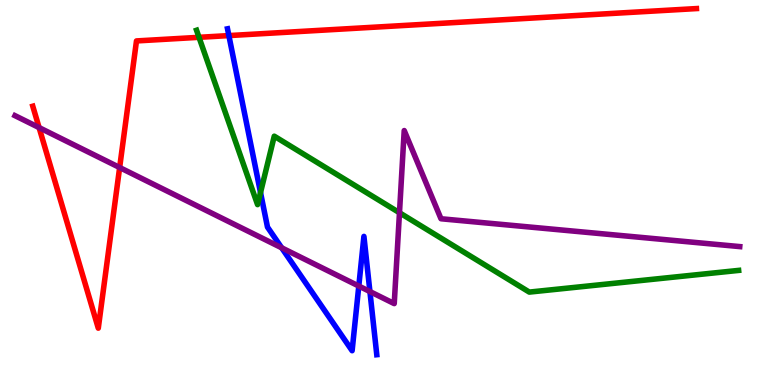[{'lines': ['blue', 'red'], 'intersections': [{'x': 2.95, 'y': 9.08}]}, {'lines': ['green', 'red'], 'intersections': [{'x': 2.57, 'y': 9.03}]}, {'lines': ['purple', 'red'], 'intersections': [{'x': 0.504, 'y': 6.69}, {'x': 1.54, 'y': 5.65}]}, {'lines': ['blue', 'green'], 'intersections': [{'x': 3.36, 'y': 5.0}]}, {'lines': ['blue', 'purple'], 'intersections': [{'x': 3.63, 'y': 3.56}, {'x': 4.63, 'y': 2.57}, {'x': 4.77, 'y': 2.43}]}, {'lines': ['green', 'purple'], 'intersections': [{'x': 5.15, 'y': 4.47}]}]